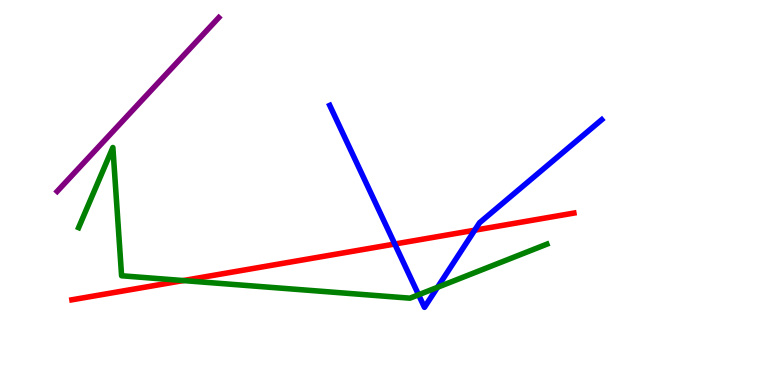[{'lines': ['blue', 'red'], 'intersections': [{'x': 5.09, 'y': 3.66}, {'x': 6.13, 'y': 4.02}]}, {'lines': ['green', 'red'], 'intersections': [{'x': 2.36, 'y': 2.71}]}, {'lines': ['purple', 'red'], 'intersections': []}, {'lines': ['blue', 'green'], 'intersections': [{'x': 5.4, 'y': 2.34}, {'x': 5.65, 'y': 2.54}]}, {'lines': ['blue', 'purple'], 'intersections': []}, {'lines': ['green', 'purple'], 'intersections': []}]